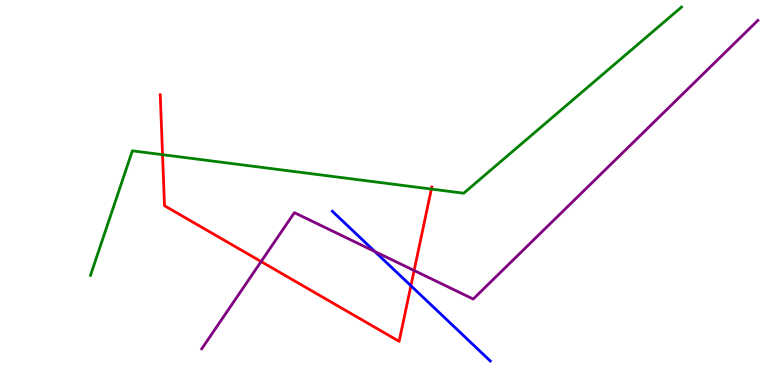[{'lines': ['blue', 'red'], 'intersections': [{'x': 5.3, 'y': 2.58}]}, {'lines': ['green', 'red'], 'intersections': [{'x': 2.1, 'y': 5.98}, {'x': 5.57, 'y': 5.09}]}, {'lines': ['purple', 'red'], 'intersections': [{'x': 3.37, 'y': 3.21}, {'x': 5.34, 'y': 2.97}]}, {'lines': ['blue', 'green'], 'intersections': []}, {'lines': ['blue', 'purple'], 'intersections': [{'x': 4.84, 'y': 3.47}]}, {'lines': ['green', 'purple'], 'intersections': []}]